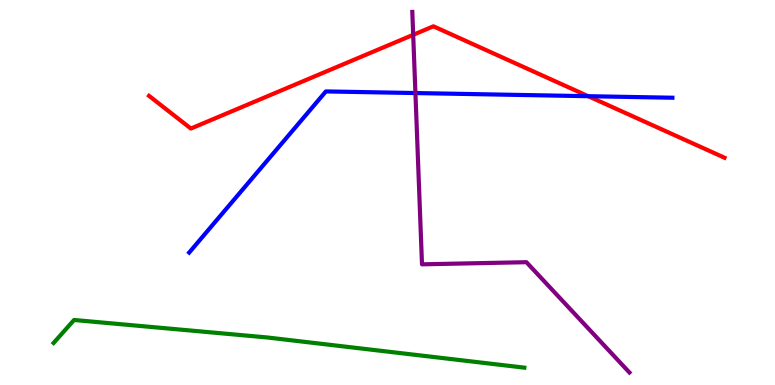[{'lines': ['blue', 'red'], 'intersections': [{'x': 7.59, 'y': 7.5}]}, {'lines': ['green', 'red'], 'intersections': []}, {'lines': ['purple', 'red'], 'intersections': [{'x': 5.33, 'y': 9.1}]}, {'lines': ['blue', 'green'], 'intersections': []}, {'lines': ['blue', 'purple'], 'intersections': [{'x': 5.36, 'y': 7.58}]}, {'lines': ['green', 'purple'], 'intersections': []}]